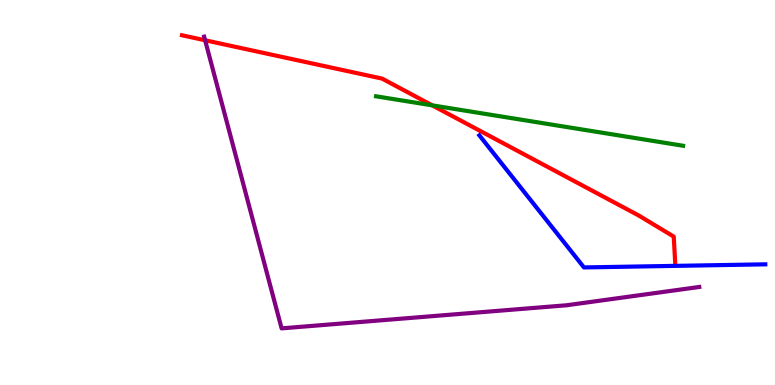[{'lines': ['blue', 'red'], 'intersections': []}, {'lines': ['green', 'red'], 'intersections': [{'x': 5.58, 'y': 7.26}]}, {'lines': ['purple', 'red'], 'intersections': [{'x': 2.65, 'y': 8.95}]}, {'lines': ['blue', 'green'], 'intersections': []}, {'lines': ['blue', 'purple'], 'intersections': []}, {'lines': ['green', 'purple'], 'intersections': []}]